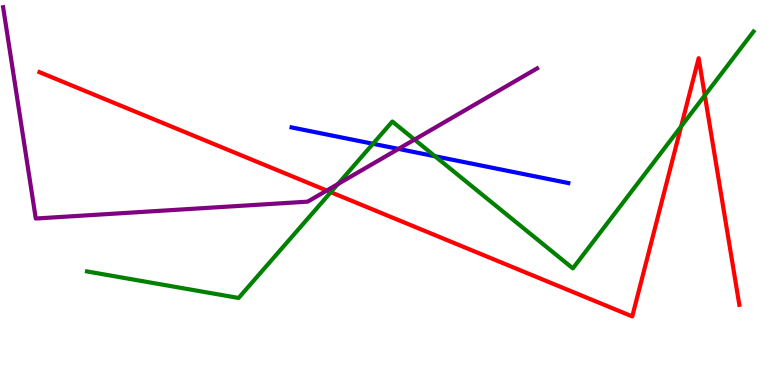[{'lines': ['blue', 'red'], 'intersections': []}, {'lines': ['green', 'red'], 'intersections': [{'x': 4.27, 'y': 5.01}, {'x': 8.79, 'y': 6.72}, {'x': 9.09, 'y': 7.52}]}, {'lines': ['purple', 'red'], 'intersections': [{'x': 4.22, 'y': 5.05}]}, {'lines': ['blue', 'green'], 'intersections': [{'x': 4.81, 'y': 6.27}, {'x': 5.61, 'y': 5.94}]}, {'lines': ['blue', 'purple'], 'intersections': [{'x': 5.14, 'y': 6.13}]}, {'lines': ['green', 'purple'], 'intersections': [{'x': 4.36, 'y': 5.22}, {'x': 5.35, 'y': 6.37}]}]